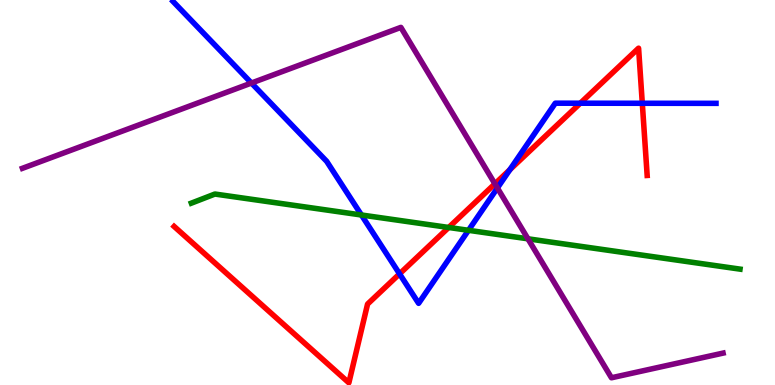[{'lines': ['blue', 'red'], 'intersections': [{'x': 5.16, 'y': 2.89}, {'x': 6.58, 'y': 5.59}, {'x': 7.49, 'y': 7.32}, {'x': 8.29, 'y': 7.32}]}, {'lines': ['green', 'red'], 'intersections': [{'x': 5.79, 'y': 4.09}]}, {'lines': ['purple', 'red'], 'intersections': [{'x': 6.39, 'y': 5.23}]}, {'lines': ['blue', 'green'], 'intersections': [{'x': 4.66, 'y': 4.42}, {'x': 6.05, 'y': 4.02}]}, {'lines': ['blue', 'purple'], 'intersections': [{'x': 3.24, 'y': 7.84}, {'x': 6.42, 'y': 5.12}]}, {'lines': ['green', 'purple'], 'intersections': [{'x': 6.81, 'y': 3.8}]}]